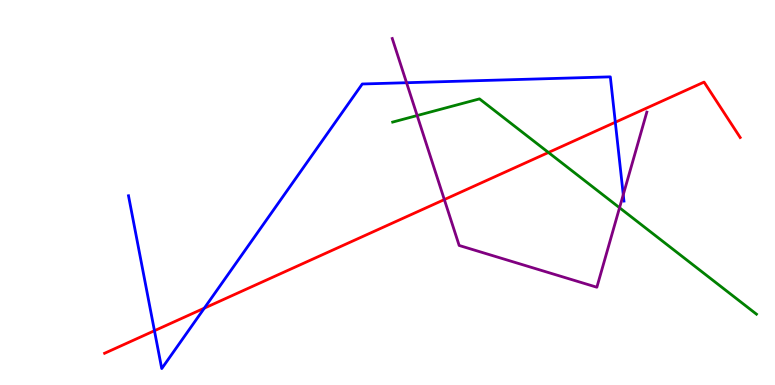[{'lines': ['blue', 'red'], 'intersections': [{'x': 1.99, 'y': 1.41}, {'x': 2.64, 'y': 2.0}, {'x': 7.94, 'y': 6.82}]}, {'lines': ['green', 'red'], 'intersections': [{'x': 7.08, 'y': 6.04}]}, {'lines': ['purple', 'red'], 'intersections': [{'x': 5.73, 'y': 4.82}]}, {'lines': ['blue', 'green'], 'intersections': []}, {'lines': ['blue', 'purple'], 'intersections': [{'x': 5.25, 'y': 7.85}, {'x': 8.04, 'y': 4.94}]}, {'lines': ['green', 'purple'], 'intersections': [{'x': 5.38, 'y': 7.0}, {'x': 7.99, 'y': 4.6}]}]